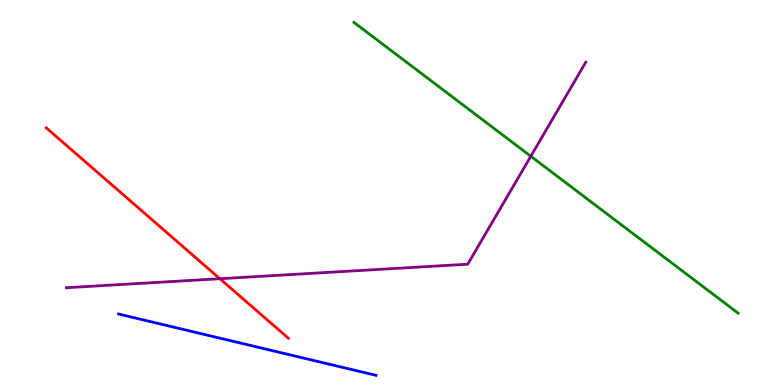[{'lines': ['blue', 'red'], 'intersections': []}, {'lines': ['green', 'red'], 'intersections': []}, {'lines': ['purple', 'red'], 'intersections': [{'x': 2.84, 'y': 2.76}]}, {'lines': ['blue', 'green'], 'intersections': []}, {'lines': ['blue', 'purple'], 'intersections': []}, {'lines': ['green', 'purple'], 'intersections': [{'x': 6.85, 'y': 5.94}]}]